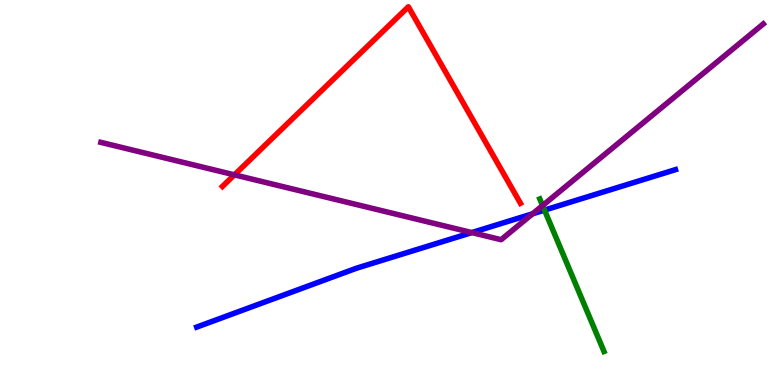[{'lines': ['blue', 'red'], 'intersections': []}, {'lines': ['green', 'red'], 'intersections': []}, {'lines': ['purple', 'red'], 'intersections': [{'x': 3.02, 'y': 5.46}]}, {'lines': ['blue', 'green'], 'intersections': [{'x': 7.03, 'y': 4.54}]}, {'lines': ['blue', 'purple'], 'intersections': [{'x': 6.09, 'y': 3.96}, {'x': 6.87, 'y': 4.45}]}, {'lines': ['green', 'purple'], 'intersections': [{'x': 7.0, 'y': 4.66}]}]